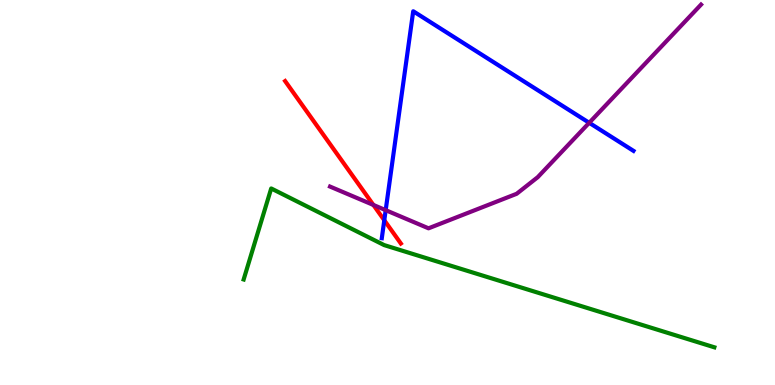[{'lines': ['blue', 'red'], 'intersections': [{'x': 4.96, 'y': 4.28}]}, {'lines': ['green', 'red'], 'intersections': []}, {'lines': ['purple', 'red'], 'intersections': [{'x': 4.82, 'y': 4.68}]}, {'lines': ['blue', 'green'], 'intersections': []}, {'lines': ['blue', 'purple'], 'intersections': [{'x': 4.98, 'y': 4.54}, {'x': 7.6, 'y': 6.81}]}, {'lines': ['green', 'purple'], 'intersections': []}]